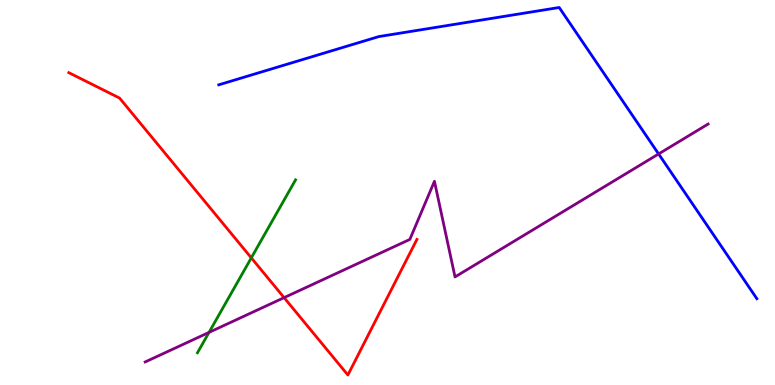[{'lines': ['blue', 'red'], 'intersections': []}, {'lines': ['green', 'red'], 'intersections': [{'x': 3.24, 'y': 3.3}]}, {'lines': ['purple', 'red'], 'intersections': [{'x': 3.67, 'y': 2.27}]}, {'lines': ['blue', 'green'], 'intersections': []}, {'lines': ['blue', 'purple'], 'intersections': [{'x': 8.5, 'y': 6.0}]}, {'lines': ['green', 'purple'], 'intersections': [{'x': 2.7, 'y': 1.37}]}]